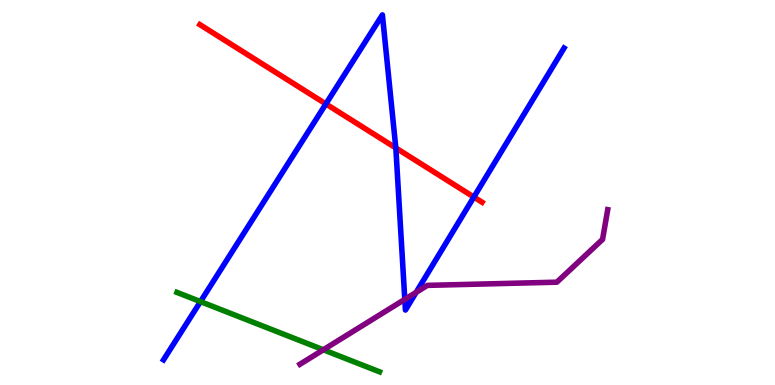[{'lines': ['blue', 'red'], 'intersections': [{'x': 4.2, 'y': 7.3}, {'x': 5.11, 'y': 6.16}, {'x': 6.11, 'y': 4.88}]}, {'lines': ['green', 'red'], 'intersections': []}, {'lines': ['purple', 'red'], 'intersections': []}, {'lines': ['blue', 'green'], 'intersections': [{'x': 2.59, 'y': 2.17}]}, {'lines': ['blue', 'purple'], 'intersections': [{'x': 5.22, 'y': 2.22}, {'x': 5.37, 'y': 2.41}]}, {'lines': ['green', 'purple'], 'intersections': [{'x': 4.17, 'y': 0.915}]}]